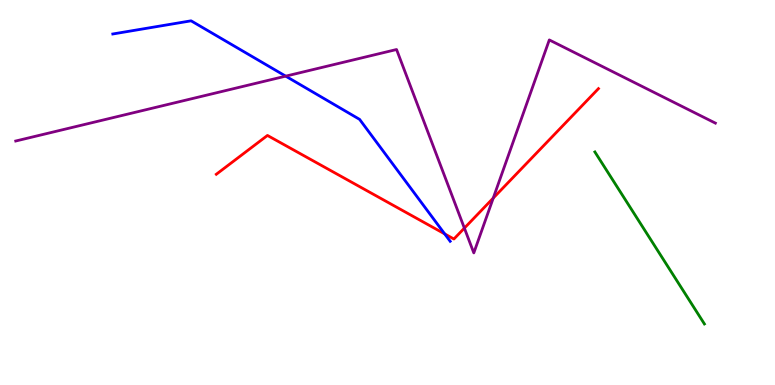[{'lines': ['blue', 'red'], 'intersections': [{'x': 5.74, 'y': 3.92}]}, {'lines': ['green', 'red'], 'intersections': []}, {'lines': ['purple', 'red'], 'intersections': [{'x': 5.99, 'y': 4.07}, {'x': 6.36, 'y': 4.86}]}, {'lines': ['blue', 'green'], 'intersections': []}, {'lines': ['blue', 'purple'], 'intersections': [{'x': 3.69, 'y': 8.02}]}, {'lines': ['green', 'purple'], 'intersections': []}]